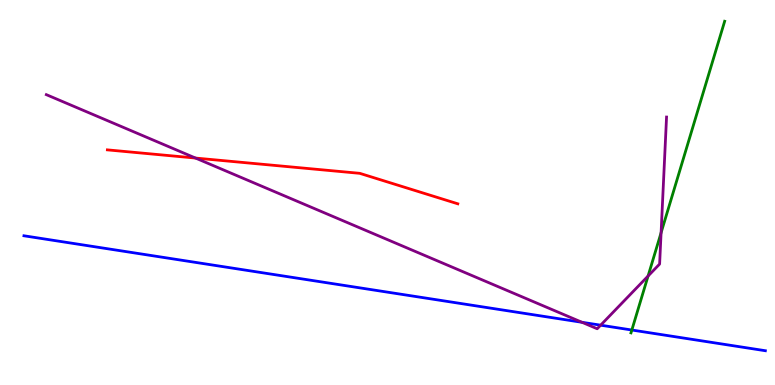[{'lines': ['blue', 'red'], 'intersections': []}, {'lines': ['green', 'red'], 'intersections': []}, {'lines': ['purple', 'red'], 'intersections': [{'x': 2.52, 'y': 5.89}]}, {'lines': ['blue', 'green'], 'intersections': [{'x': 8.15, 'y': 1.43}]}, {'lines': ['blue', 'purple'], 'intersections': [{'x': 7.51, 'y': 1.63}, {'x': 7.75, 'y': 1.55}]}, {'lines': ['green', 'purple'], 'intersections': [{'x': 8.36, 'y': 2.83}, {'x': 8.53, 'y': 3.96}]}]